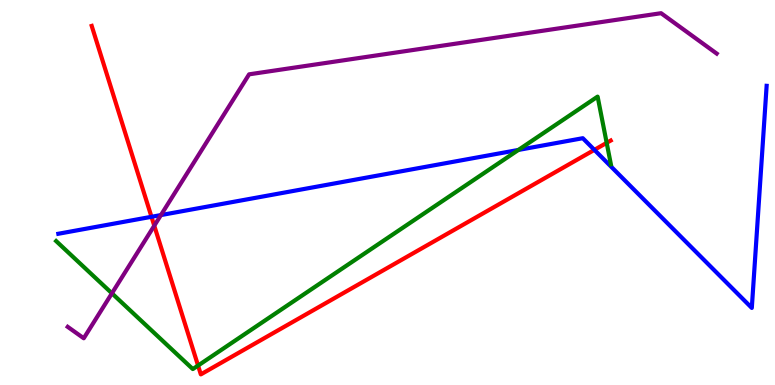[{'lines': ['blue', 'red'], 'intersections': [{'x': 1.95, 'y': 4.37}, {'x': 7.67, 'y': 6.11}]}, {'lines': ['green', 'red'], 'intersections': [{'x': 2.56, 'y': 0.505}, {'x': 7.83, 'y': 6.29}]}, {'lines': ['purple', 'red'], 'intersections': [{'x': 1.99, 'y': 4.14}]}, {'lines': ['blue', 'green'], 'intersections': [{'x': 6.69, 'y': 6.11}]}, {'lines': ['blue', 'purple'], 'intersections': [{'x': 2.08, 'y': 4.41}]}, {'lines': ['green', 'purple'], 'intersections': [{'x': 1.44, 'y': 2.38}]}]